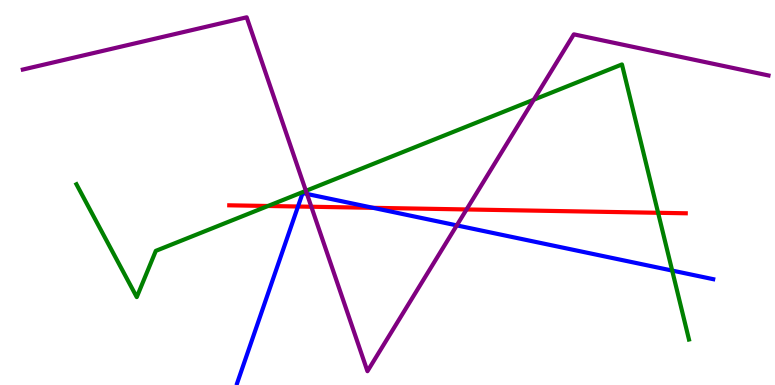[{'lines': ['blue', 'red'], 'intersections': [{'x': 3.85, 'y': 4.64}, {'x': 4.81, 'y': 4.6}]}, {'lines': ['green', 'red'], 'intersections': [{'x': 3.46, 'y': 4.65}, {'x': 8.49, 'y': 4.47}]}, {'lines': ['purple', 'red'], 'intersections': [{'x': 4.02, 'y': 4.63}, {'x': 6.02, 'y': 4.56}]}, {'lines': ['blue', 'green'], 'intersections': [{'x': 8.67, 'y': 2.97}]}, {'lines': ['blue', 'purple'], 'intersections': [{'x': 3.96, 'y': 4.96}, {'x': 5.89, 'y': 4.15}]}, {'lines': ['green', 'purple'], 'intersections': [{'x': 3.95, 'y': 5.04}, {'x': 6.89, 'y': 7.41}]}]